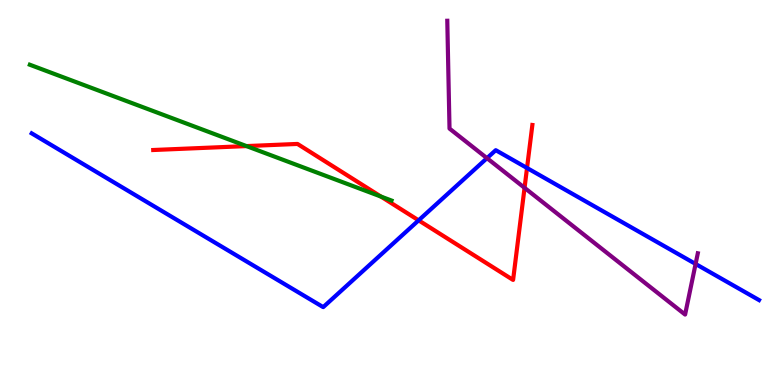[{'lines': ['blue', 'red'], 'intersections': [{'x': 5.4, 'y': 4.28}, {'x': 6.8, 'y': 5.64}]}, {'lines': ['green', 'red'], 'intersections': [{'x': 3.18, 'y': 6.21}, {'x': 4.91, 'y': 4.89}]}, {'lines': ['purple', 'red'], 'intersections': [{'x': 6.77, 'y': 5.12}]}, {'lines': ['blue', 'green'], 'intersections': []}, {'lines': ['blue', 'purple'], 'intersections': [{'x': 6.28, 'y': 5.89}, {'x': 8.98, 'y': 3.14}]}, {'lines': ['green', 'purple'], 'intersections': []}]